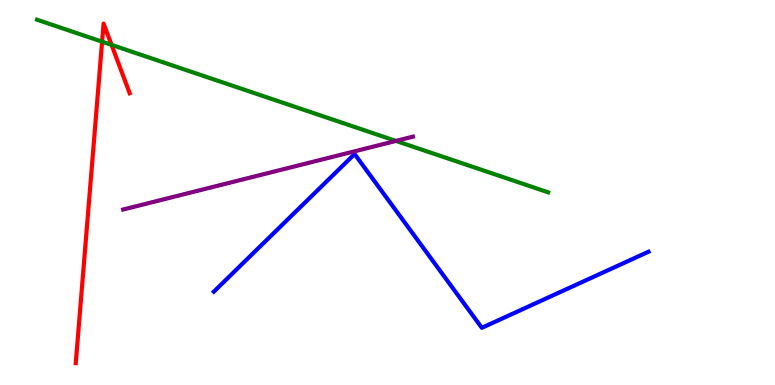[{'lines': ['blue', 'red'], 'intersections': []}, {'lines': ['green', 'red'], 'intersections': [{'x': 1.32, 'y': 8.92}, {'x': 1.44, 'y': 8.83}]}, {'lines': ['purple', 'red'], 'intersections': []}, {'lines': ['blue', 'green'], 'intersections': []}, {'lines': ['blue', 'purple'], 'intersections': []}, {'lines': ['green', 'purple'], 'intersections': [{'x': 5.11, 'y': 6.34}]}]